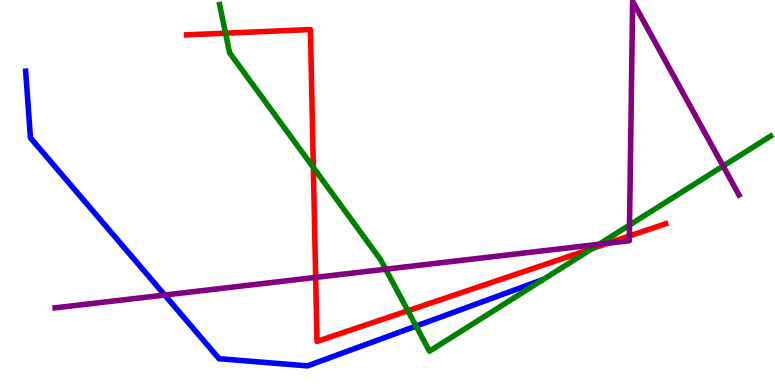[{'lines': ['blue', 'red'], 'intersections': []}, {'lines': ['green', 'red'], 'intersections': [{'x': 2.91, 'y': 9.14}, {'x': 4.04, 'y': 5.65}, {'x': 5.26, 'y': 1.93}, {'x': 7.64, 'y': 3.55}]}, {'lines': ['purple', 'red'], 'intersections': [{'x': 4.07, 'y': 2.8}, {'x': 7.84, 'y': 3.68}, {'x': 8.12, 'y': 3.87}]}, {'lines': ['blue', 'green'], 'intersections': [{'x': 5.37, 'y': 1.53}]}, {'lines': ['blue', 'purple'], 'intersections': [{'x': 2.13, 'y': 2.34}]}, {'lines': ['green', 'purple'], 'intersections': [{'x': 4.98, 'y': 3.01}, {'x': 7.73, 'y': 3.66}, {'x': 8.12, 'y': 4.15}, {'x': 9.33, 'y': 5.69}]}]